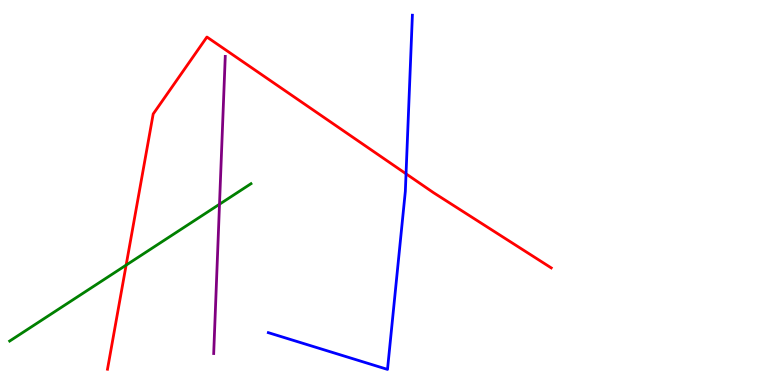[{'lines': ['blue', 'red'], 'intersections': [{'x': 5.24, 'y': 5.49}]}, {'lines': ['green', 'red'], 'intersections': [{'x': 1.63, 'y': 3.11}]}, {'lines': ['purple', 'red'], 'intersections': []}, {'lines': ['blue', 'green'], 'intersections': []}, {'lines': ['blue', 'purple'], 'intersections': []}, {'lines': ['green', 'purple'], 'intersections': [{'x': 2.83, 'y': 4.7}]}]